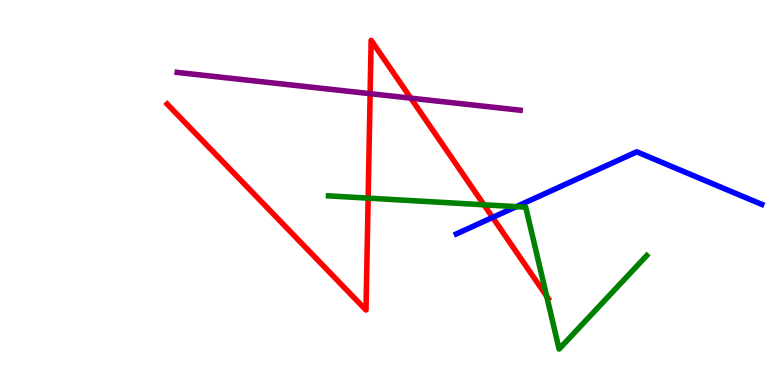[{'lines': ['blue', 'red'], 'intersections': [{'x': 6.36, 'y': 4.35}]}, {'lines': ['green', 'red'], 'intersections': [{'x': 4.75, 'y': 4.85}, {'x': 6.24, 'y': 4.68}, {'x': 7.05, 'y': 2.31}]}, {'lines': ['purple', 'red'], 'intersections': [{'x': 4.78, 'y': 7.57}, {'x': 5.3, 'y': 7.45}]}, {'lines': ['blue', 'green'], 'intersections': [{'x': 6.66, 'y': 4.63}]}, {'lines': ['blue', 'purple'], 'intersections': []}, {'lines': ['green', 'purple'], 'intersections': []}]